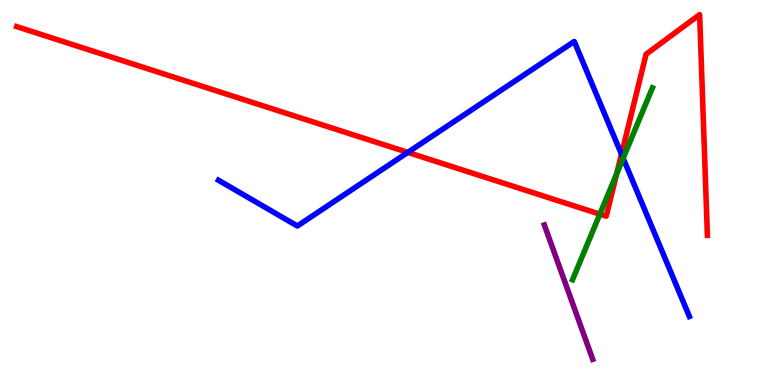[{'lines': ['blue', 'red'], 'intersections': [{'x': 5.26, 'y': 6.04}, {'x': 8.02, 'y': 5.99}]}, {'lines': ['green', 'red'], 'intersections': [{'x': 7.74, 'y': 4.44}, {'x': 7.96, 'y': 5.49}]}, {'lines': ['purple', 'red'], 'intersections': []}, {'lines': ['blue', 'green'], 'intersections': [{'x': 8.04, 'y': 5.89}]}, {'lines': ['blue', 'purple'], 'intersections': []}, {'lines': ['green', 'purple'], 'intersections': []}]